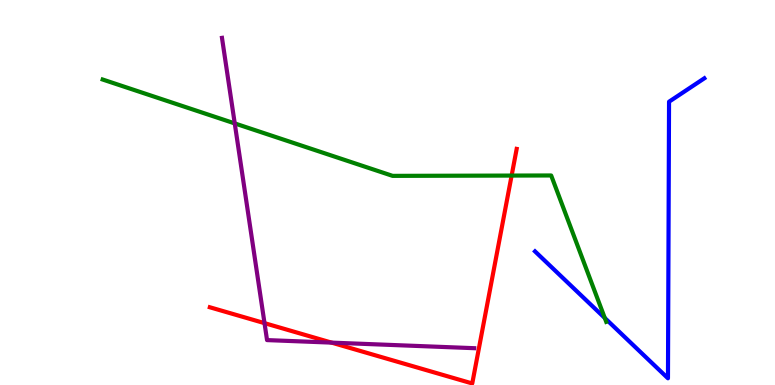[{'lines': ['blue', 'red'], 'intersections': []}, {'lines': ['green', 'red'], 'intersections': [{'x': 6.6, 'y': 5.44}]}, {'lines': ['purple', 'red'], 'intersections': [{'x': 3.41, 'y': 1.61}, {'x': 4.28, 'y': 1.1}]}, {'lines': ['blue', 'green'], 'intersections': [{'x': 7.8, 'y': 1.74}]}, {'lines': ['blue', 'purple'], 'intersections': []}, {'lines': ['green', 'purple'], 'intersections': [{'x': 3.03, 'y': 6.79}]}]